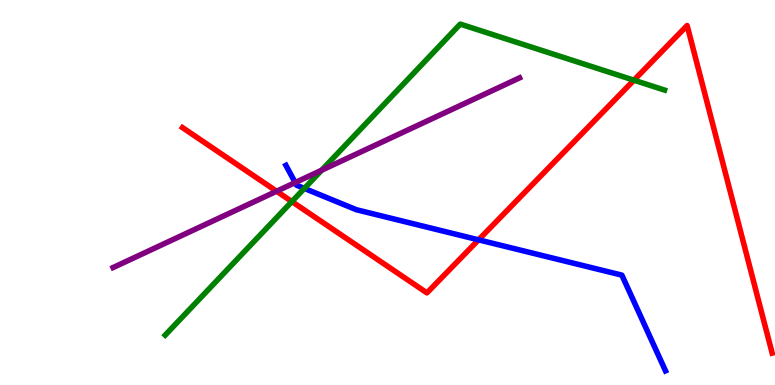[{'lines': ['blue', 'red'], 'intersections': [{'x': 6.17, 'y': 3.77}]}, {'lines': ['green', 'red'], 'intersections': [{'x': 3.77, 'y': 4.76}, {'x': 8.18, 'y': 7.92}]}, {'lines': ['purple', 'red'], 'intersections': [{'x': 3.57, 'y': 5.03}]}, {'lines': ['blue', 'green'], 'intersections': [{'x': 3.93, 'y': 5.11}]}, {'lines': ['blue', 'purple'], 'intersections': [{'x': 3.81, 'y': 5.26}]}, {'lines': ['green', 'purple'], 'intersections': [{'x': 4.15, 'y': 5.58}]}]